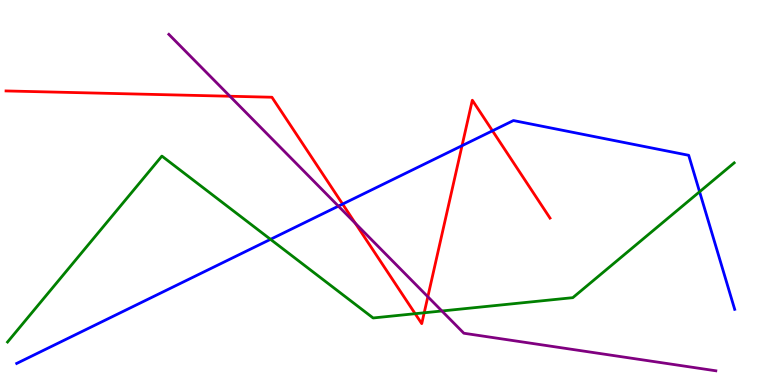[{'lines': ['blue', 'red'], 'intersections': [{'x': 4.42, 'y': 4.7}, {'x': 5.96, 'y': 6.22}, {'x': 6.35, 'y': 6.6}]}, {'lines': ['green', 'red'], 'intersections': [{'x': 5.36, 'y': 1.85}, {'x': 5.47, 'y': 1.88}]}, {'lines': ['purple', 'red'], 'intersections': [{'x': 2.97, 'y': 7.5}, {'x': 4.58, 'y': 4.2}, {'x': 5.52, 'y': 2.29}]}, {'lines': ['blue', 'green'], 'intersections': [{'x': 3.49, 'y': 3.78}, {'x': 9.03, 'y': 5.02}]}, {'lines': ['blue', 'purple'], 'intersections': [{'x': 4.37, 'y': 4.65}]}, {'lines': ['green', 'purple'], 'intersections': [{'x': 5.7, 'y': 1.92}]}]